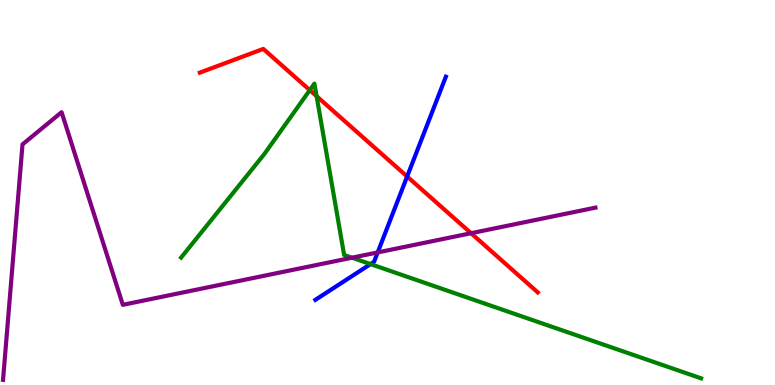[{'lines': ['blue', 'red'], 'intersections': [{'x': 5.25, 'y': 5.42}]}, {'lines': ['green', 'red'], 'intersections': [{'x': 4.0, 'y': 7.66}, {'x': 4.09, 'y': 7.5}]}, {'lines': ['purple', 'red'], 'intersections': [{'x': 6.08, 'y': 3.94}]}, {'lines': ['blue', 'green'], 'intersections': [{'x': 4.78, 'y': 3.14}]}, {'lines': ['blue', 'purple'], 'intersections': [{'x': 4.87, 'y': 3.44}]}, {'lines': ['green', 'purple'], 'intersections': [{'x': 4.54, 'y': 3.31}]}]